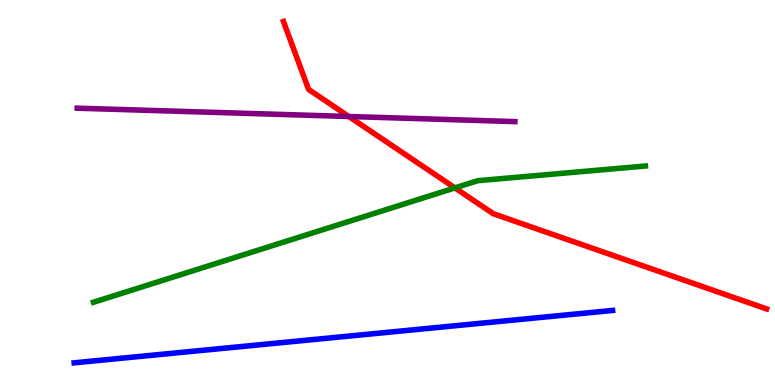[{'lines': ['blue', 'red'], 'intersections': []}, {'lines': ['green', 'red'], 'intersections': [{'x': 5.87, 'y': 5.12}]}, {'lines': ['purple', 'red'], 'intersections': [{'x': 4.5, 'y': 6.97}]}, {'lines': ['blue', 'green'], 'intersections': []}, {'lines': ['blue', 'purple'], 'intersections': []}, {'lines': ['green', 'purple'], 'intersections': []}]